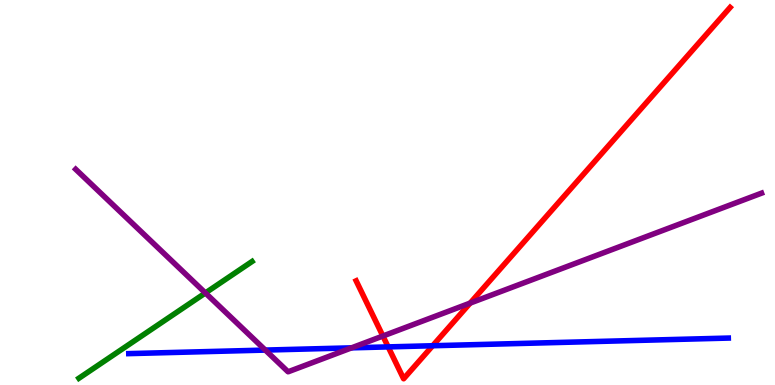[{'lines': ['blue', 'red'], 'intersections': [{'x': 5.01, 'y': 0.99}, {'x': 5.58, 'y': 1.02}]}, {'lines': ['green', 'red'], 'intersections': []}, {'lines': ['purple', 'red'], 'intersections': [{'x': 4.94, 'y': 1.27}, {'x': 6.07, 'y': 2.13}]}, {'lines': ['blue', 'green'], 'intersections': []}, {'lines': ['blue', 'purple'], 'intersections': [{'x': 3.42, 'y': 0.907}, {'x': 4.54, 'y': 0.965}]}, {'lines': ['green', 'purple'], 'intersections': [{'x': 2.65, 'y': 2.39}]}]